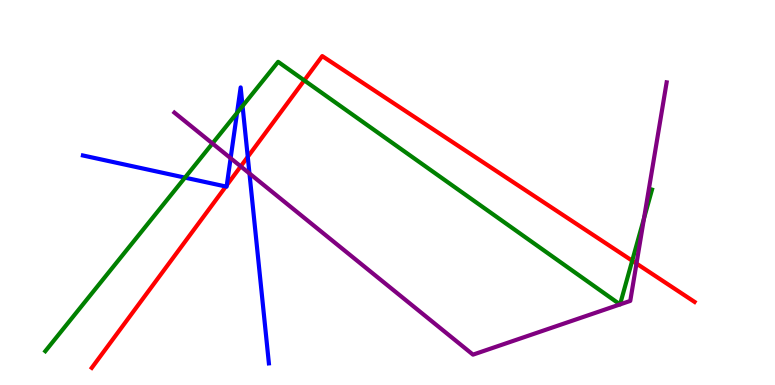[{'lines': ['blue', 'red'], 'intersections': [{'x': 2.91, 'y': 5.16}, {'x': 2.93, 'y': 5.19}, {'x': 3.2, 'y': 5.93}]}, {'lines': ['green', 'red'], 'intersections': [{'x': 3.93, 'y': 7.91}, {'x': 8.16, 'y': 3.23}]}, {'lines': ['purple', 'red'], 'intersections': [{'x': 3.11, 'y': 5.68}, {'x': 8.21, 'y': 3.15}]}, {'lines': ['blue', 'green'], 'intersections': [{'x': 2.39, 'y': 5.39}, {'x': 3.06, 'y': 7.07}, {'x': 3.13, 'y': 7.25}]}, {'lines': ['blue', 'purple'], 'intersections': [{'x': 2.98, 'y': 5.89}, {'x': 3.22, 'y': 5.49}]}, {'lines': ['green', 'purple'], 'intersections': [{'x': 2.74, 'y': 6.27}, {'x': 8.0, 'y': 2.09}, {'x': 8.0, 'y': 2.09}, {'x': 8.31, 'y': 4.33}]}]